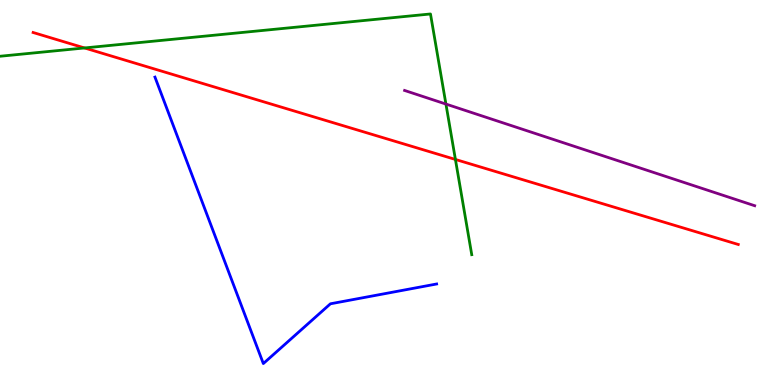[{'lines': ['blue', 'red'], 'intersections': []}, {'lines': ['green', 'red'], 'intersections': [{'x': 1.09, 'y': 8.75}, {'x': 5.88, 'y': 5.86}]}, {'lines': ['purple', 'red'], 'intersections': []}, {'lines': ['blue', 'green'], 'intersections': []}, {'lines': ['blue', 'purple'], 'intersections': []}, {'lines': ['green', 'purple'], 'intersections': [{'x': 5.75, 'y': 7.3}]}]